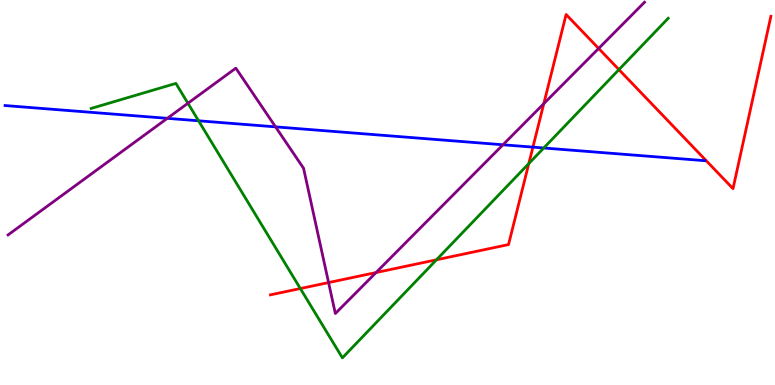[{'lines': ['blue', 'red'], 'intersections': [{'x': 6.88, 'y': 6.18}]}, {'lines': ['green', 'red'], 'intersections': [{'x': 3.88, 'y': 2.51}, {'x': 5.63, 'y': 3.25}, {'x': 6.82, 'y': 5.75}, {'x': 7.99, 'y': 8.19}]}, {'lines': ['purple', 'red'], 'intersections': [{'x': 4.24, 'y': 2.66}, {'x': 4.85, 'y': 2.92}, {'x': 7.02, 'y': 7.31}, {'x': 7.72, 'y': 8.74}]}, {'lines': ['blue', 'green'], 'intersections': [{'x': 2.56, 'y': 6.86}, {'x': 7.02, 'y': 6.16}]}, {'lines': ['blue', 'purple'], 'intersections': [{'x': 2.16, 'y': 6.93}, {'x': 3.56, 'y': 6.71}, {'x': 6.49, 'y': 6.24}]}, {'lines': ['green', 'purple'], 'intersections': [{'x': 2.42, 'y': 7.32}]}]